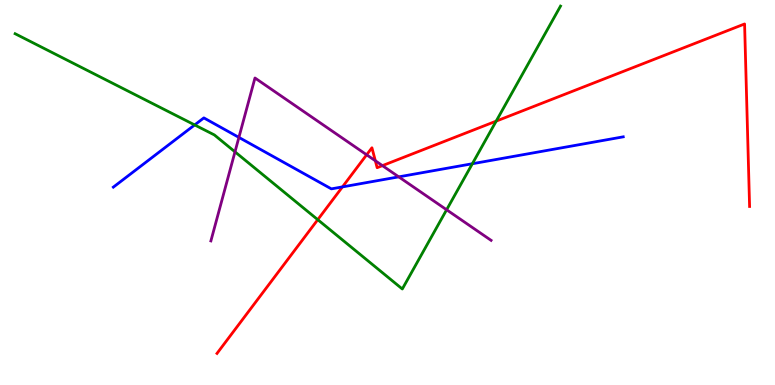[{'lines': ['blue', 'red'], 'intersections': [{'x': 4.42, 'y': 5.15}]}, {'lines': ['green', 'red'], 'intersections': [{'x': 4.1, 'y': 4.29}, {'x': 6.4, 'y': 6.85}]}, {'lines': ['purple', 'red'], 'intersections': [{'x': 4.73, 'y': 5.98}, {'x': 4.84, 'y': 5.82}, {'x': 4.93, 'y': 5.7}]}, {'lines': ['blue', 'green'], 'intersections': [{'x': 2.51, 'y': 6.76}, {'x': 6.09, 'y': 5.75}]}, {'lines': ['blue', 'purple'], 'intersections': [{'x': 3.08, 'y': 6.43}, {'x': 5.15, 'y': 5.41}]}, {'lines': ['green', 'purple'], 'intersections': [{'x': 3.03, 'y': 6.06}, {'x': 5.76, 'y': 4.55}]}]